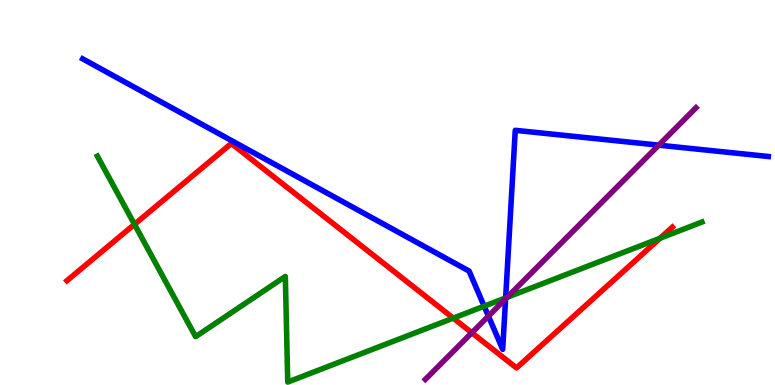[{'lines': ['blue', 'red'], 'intersections': []}, {'lines': ['green', 'red'], 'intersections': [{'x': 1.74, 'y': 4.17}, {'x': 5.85, 'y': 1.74}, {'x': 8.52, 'y': 3.81}]}, {'lines': ['purple', 'red'], 'intersections': [{'x': 6.09, 'y': 1.36}]}, {'lines': ['blue', 'green'], 'intersections': [{'x': 6.25, 'y': 2.05}, {'x': 6.52, 'y': 2.26}]}, {'lines': ['blue', 'purple'], 'intersections': [{'x': 6.3, 'y': 1.79}, {'x': 6.52, 'y': 2.24}, {'x': 8.5, 'y': 6.23}]}, {'lines': ['green', 'purple'], 'intersections': [{'x': 6.54, 'y': 2.28}]}]